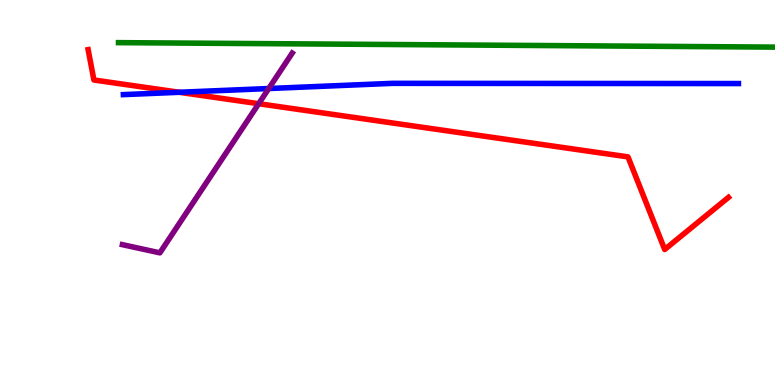[{'lines': ['blue', 'red'], 'intersections': [{'x': 2.31, 'y': 7.6}]}, {'lines': ['green', 'red'], 'intersections': []}, {'lines': ['purple', 'red'], 'intersections': [{'x': 3.34, 'y': 7.31}]}, {'lines': ['blue', 'green'], 'intersections': []}, {'lines': ['blue', 'purple'], 'intersections': [{'x': 3.47, 'y': 7.7}]}, {'lines': ['green', 'purple'], 'intersections': []}]